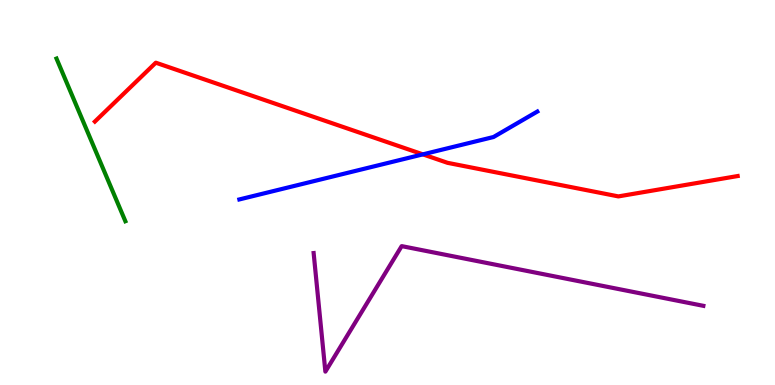[{'lines': ['blue', 'red'], 'intersections': [{'x': 5.46, 'y': 5.99}]}, {'lines': ['green', 'red'], 'intersections': []}, {'lines': ['purple', 'red'], 'intersections': []}, {'lines': ['blue', 'green'], 'intersections': []}, {'lines': ['blue', 'purple'], 'intersections': []}, {'lines': ['green', 'purple'], 'intersections': []}]